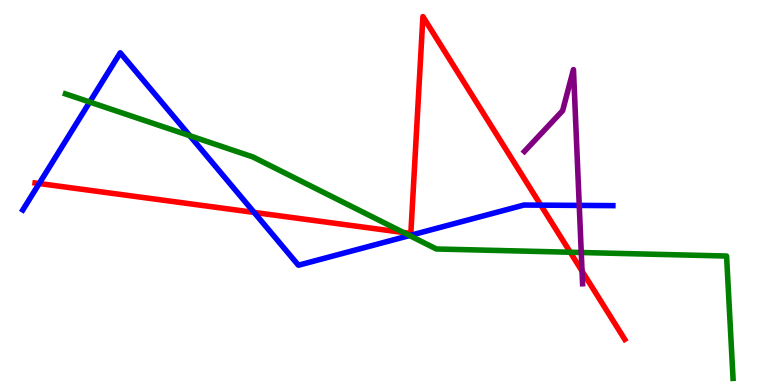[{'lines': ['blue', 'red'], 'intersections': [{'x': 0.506, 'y': 5.23}, {'x': 3.28, 'y': 4.48}, {'x': 6.98, 'y': 4.67}]}, {'lines': ['green', 'red'], 'intersections': [{'x': 5.21, 'y': 3.96}, {'x': 7.36, 'y': 3.45}]}, {'lines': ['purple', 'red'], 'intersections': [{'x': 7.51, 'y': 2.96}]}, {'lines': ['blue', 'green'], 'intersections': [{'x': 1.16, 'y': 7.35}, {'x': 2.45, 'y': 6.48}, {'x': 5.28, 'y': 3.88}]}, {'lines': ['blue', 'purple'], 'intersections': [{'x': 7.47, 'y': 4.66}]}, {'lines': ['green', 'purple'], 'intersections': [{'x': 7.5, 'y': 3.44}]}]